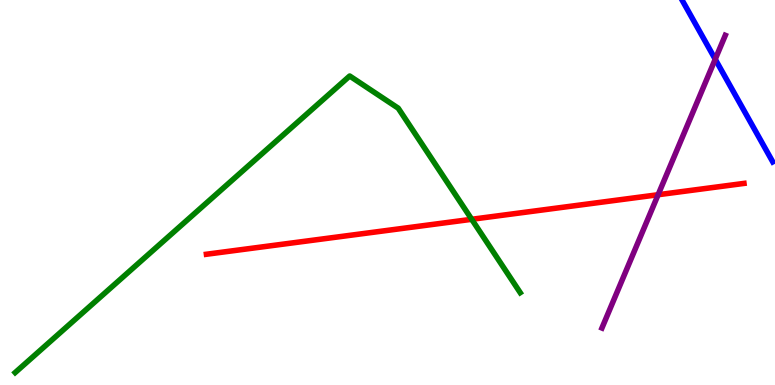[{'lines': ['blue', 'red'], 'intersections': []}, {'lines': ['green', 'red'], 'intersections': [{'x': 6.09, 'y': 4.3}]}, {'lines': ['purple', 'red'], 'intersections': [{'x': 8.49, 'y': 4.94}]}, {'lines': ['blue', 'green'], 'intersections': []}, {'lines': ['blue', 'purple'], 'intersections': [{'x': 9.23, 'y': 8.46}]}, {'lines': ['green', 'purple'], 'intersections': []}]